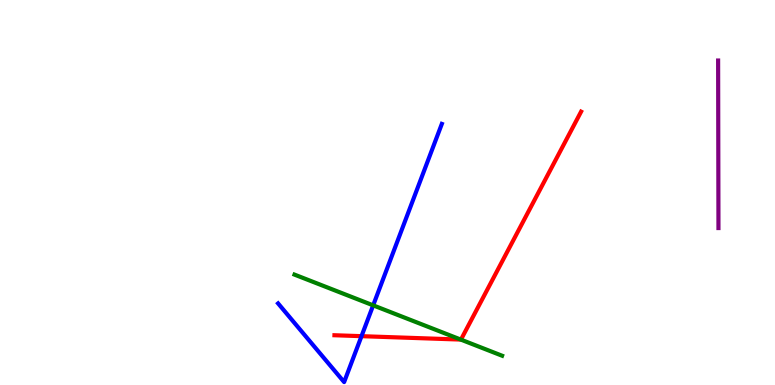[{'lines': ['blue', 'red'], 'intersections': [{'x': 4.66, 'y': 1.27}]}, {'lines': ['green', 'red'], 'intersections': [{'x': 5.95, 'y': 1.18}]}, {'lines': ['purple', 'red'], 'intersections': []}, {'lines': ['blue', 'green'], 'intersections': [{'x': 4.82, 'y': 2.07}]}, {'lines': ['blue', 'purple'], 'intersections': []}, {'lines': ['green', 'purple'], 'intersections': []}]